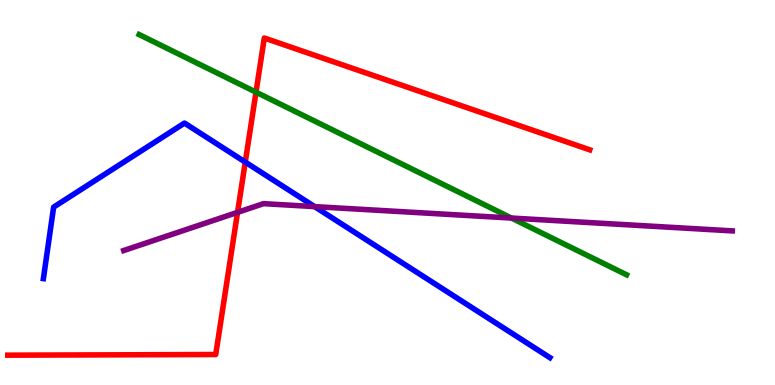[{'lines': ['blue', 'red'], 'intersections': [{'x': 3.16, 'y': 5.79}]}, {'lines': ['green', 'red'], 'intersections': [{'x': 3.3, 'y': 7.61}]}, {'lines': ['purple', 'red'], 'intersections': [{'x': 3.07, 'y': 4.48}]}, {'lines': ['blue', 'green'], 'intersections': []}, {'lines': ['blue', 'purple'], 'intersections': [{'x': 4.06, 'y': 4.63}]}, {'lines': ['green', 'purple'], 'intersections': [{'x': 6.6, 'y': 4.34}]}]